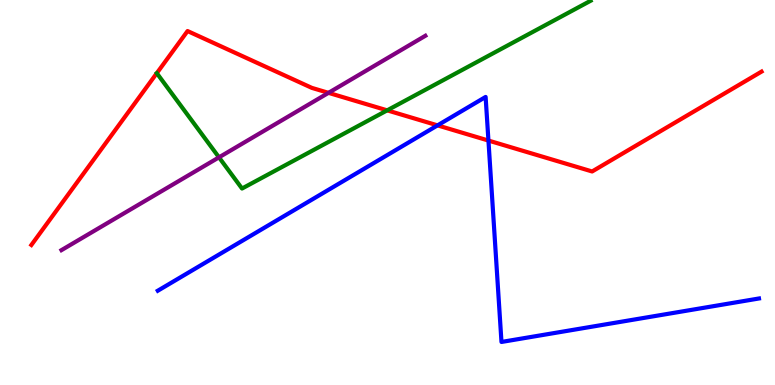[{'lines': ['blue', 'red'], 'intersections': [{'x': 5.65, 'y': 6.74}, {'x': 6.3, 'y': 6.35}]}, {'lines': ['green', 'red'], 'intersections': [{'x': 5.0, 'y': 7.13}]}, {'lines': ['purple', 'red'], 'intersections': [{'x': 4.24, 'y': 7.59}]}, {'lines': ['blue', 'green'], 'intersections': []}, {'lines': ['blue', 'purple'], 'intersections': []}, {'lines': ['green', 'purple'], 'intersections': [{'x': 2.83, 'y': 5.91}]}]